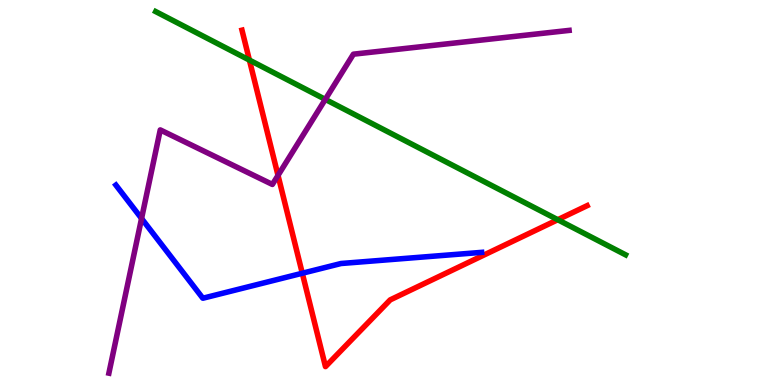[{'lines': ['blue', 'red'], 'intersections': [{'x': 3.9, 'y': 2.9}]}, {'lines': ['green', 'red'], 'intersections': [{'x': 3.22, 'y': 8.44}, {'x': 7.2, 'y': 4.29}]}, {'lines': ['purple', 'red'], 'intersections': [{'x': 3.59, 'y': 5.44}]}, {'lines': ['blue', 'green'], 'intersections': []}, {'lines': ['blue', 'purple'], 'intersections': [{'x': 1.83, 'y': 4.33}]}, {'lines': ['green', 'purple'], 'intersections': [{'x': 4.2, 'y': 7.42}]}]